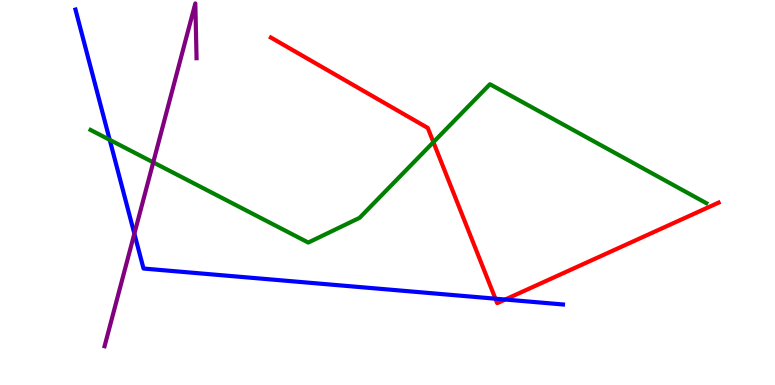[{'lines': ['blue', 'red'], 'intersections': [{'x': 6.39, 'y': 2.24}, {'x': 6.52, 'y': 2.22}]}, {'lines': ['green', 'red'], 'intersections': [{'x': 5.59, 'y': 6.31}]}, {'lines': ['purple', 'red'], 'intersections': []}, {'lines': ['blue', 'green'], 'intersections': [{'x': 1.42, 'y': 6.37}]}, {'lines': ['blue', 'purple'], 'intersections': [{'x': 1.73, 'y': 3.93}]}, {'lines': ['green', 'purple'], 'intersections': [{'x': 1.98, 'y': 5.78}]}]